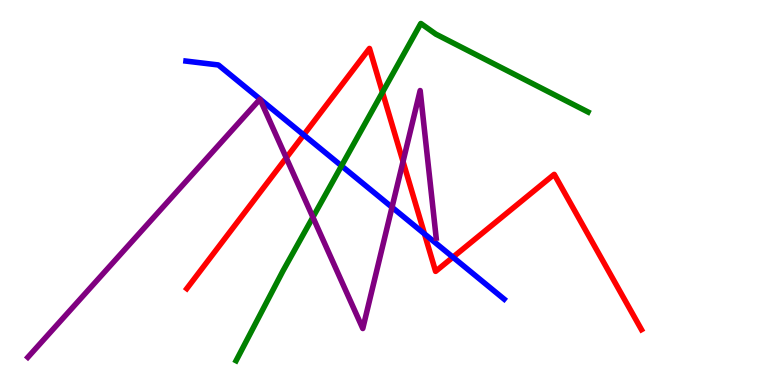[{'lines': ['blue', 'red'], 'intersections': [{'x': 3.92, 'y': 6.5}, {'x': 5.48, 'y': 3.93}, {'x': 5.84, 'y': 3.32}]}, {'lines': ['green', 'red'], 'intersections': [{'x': 4.94, 'y': 7.6}]}, {'lines': ['purple', 'red'], 'intersections': [{'x': 3.69, 'y': 5.9}, {'x': 5.2, 'y': 5.8}]}, {'lines': ['blue', 'green'], 'intersections': [{'x': 4.41, 'y': 5.69}]}, {'lines': ['blue', 'purple'], 'intersections': [{'x': 5.06, 'y': 4.62}]}, {'lines': ['green', 'purple'], 'intersections': [{'x': 4.04, 'y': 4.36}]}]